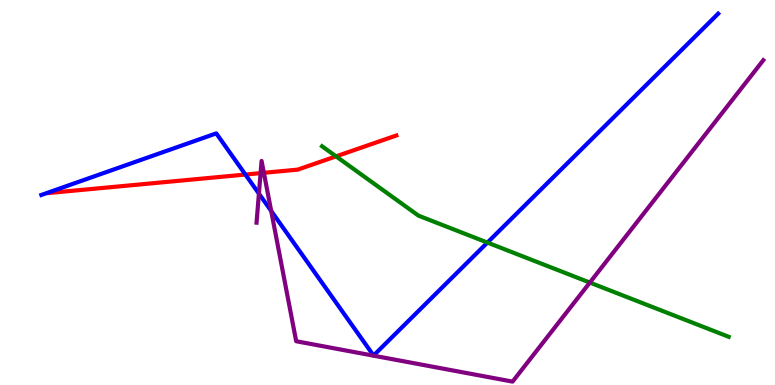[{'lines': ['blue', 'red'], 'intersections': [{'x': 3.17, 'y': 5.47}]}, {'lines': ['green', 'red'], 'intersections': [{'x': 4.34, 'y': 5.94}]}, {'lines': ['purple', 'red'], 'intersections': [{'x': 3.36, 'y': 5.5}, {'x': 3.4, 'y': 5.51}]}, {'lines': ['blue', 'green'], 'intersections': [{'x': 6.29, 'y': 3.7}]}, {'lines': ['blue', 'purple'], 'intersections': [{'x': 3.34, 'y': 4.97}, {'x': 3.5, 'y': 4.52}]}, {'lines': ['green', 'purple'], 'intersections': [{'x': 7.61, 'y': 2.66}]}]